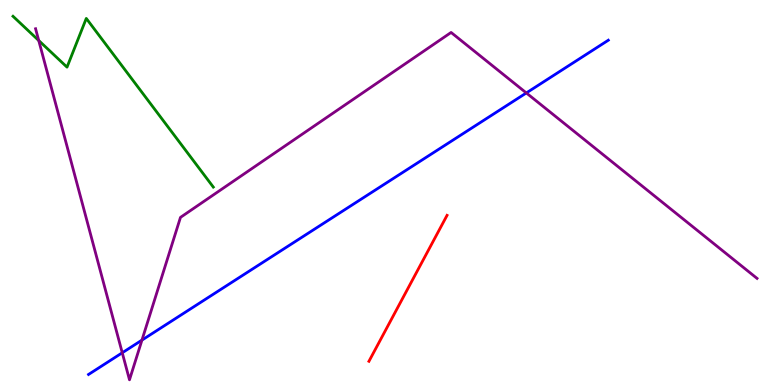[{'lines': ['blue', 'red'], 'intersections': []}, {'lines': ['green', 'red'], 'intersections': []}, {'lines': ['purple', 'red'], 'intersections': []}, {'lines': ['blue', 'green'], 'intersections': []}, {'lines': ['blue', 'purple'], 'intersections': [{'x': 1.58, 'y': 0.837}, {'x': 1.83, 'y': 1.17}, {'x': 6.79, 'y': 7.59}]}, {'lines': ['green', 'purple'], 'intersections': [{'x': 0.5, 'y': 8.95}]}]